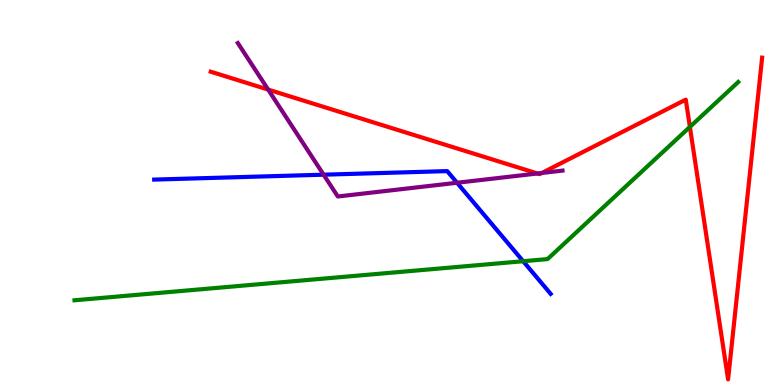[{'lines': ['blue', 'red'], 'intersections': []}, {'lines': ['green', 'red'], 'intersections': [{'x': 8.9, 'y': 6.7}]}, {'lines': ['purple', 'red'], 'intersections': [{'x': 3.46, 'y': 7.67}, {'x': 6.94, 'y': 5.49}, {'x': 6.99, 'y': 5.51}]}, {'lines': ['blue', 'green'], 'intersections': [{'x': 6.75, 'y': 3.21}]}, {'lines': ['blue', 'purple'], 'intersections': [{'x': 4.18, 'y': 5.46}, {'x': 5.9, 'y': 5.25}]}, {'lines': ['green', 'purple'], 'intersections': []}]